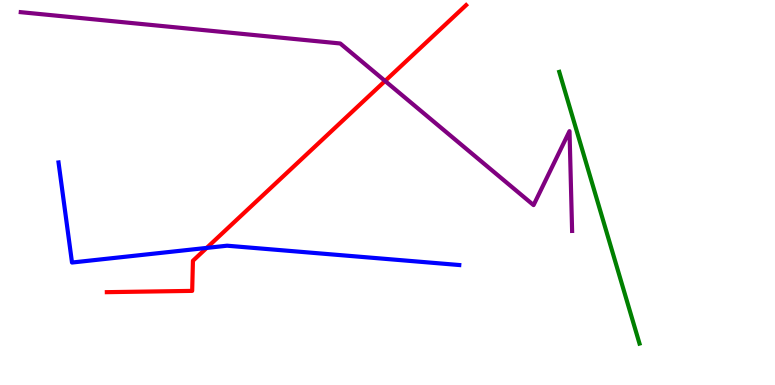[{'lines': ['blue', 'red'], 'intersections': [{'x': 2.67, 'y': 3.56}]}, {'lines': ['green', 'red'], 'intersections': []}, {'lines': ['purple', 'red'], 'intersections': [{'x': 4.97, 'y': 7.9}]}, {'lines': ['blue', 'green'], 'intersections': []}, {'lines': ['blue', 'purple'], 'intersections': []}, {'lines': ['green', 'purple'], 'intersections': []}]